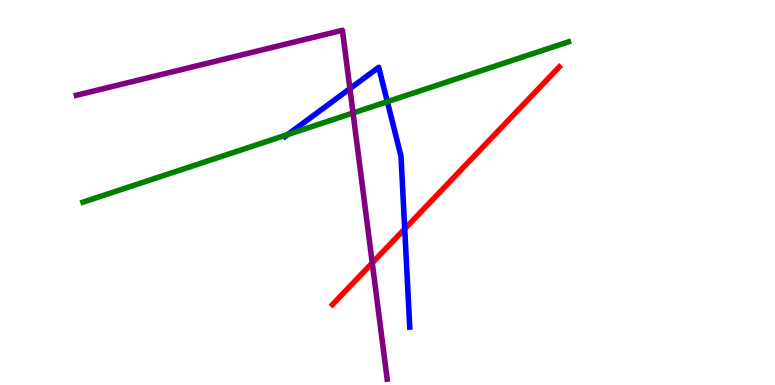[{'lines': ['blue', 'red'], 'intersections': [{'x': 5.22, 'y': 4.05}]}, {'lines': ['green', 'red'], 'intersections': []}, {'lines': ['purple', 'red'], 'intersections': [{'x': 4.8, 'y': 3.17}]}, {'lines': ['blue', 'green'], 'intersections': [{'x': 3.71, 'y': 6.5}, {'x': 5.0, 'y': 7.36}]}, {'lines': ['blue', 'purple'], 'intersections': [{'x': 4.51, 'y': 7.7}]}, {'lines': ['green', 'purple'], 'intersections': [{'x': 4.56, 'y': 7.07}]}]